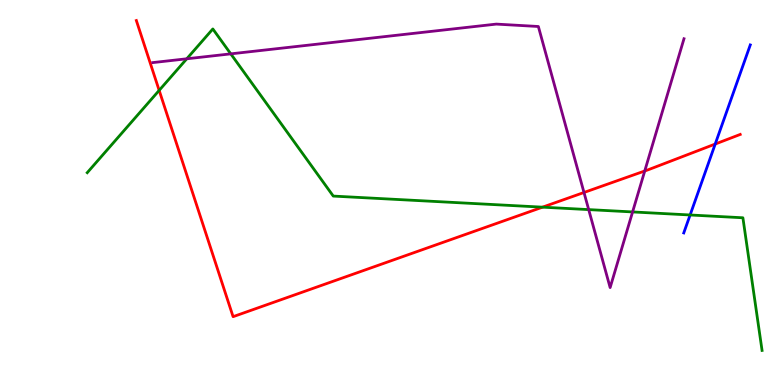[{'lines': ['blue', 'red'], 'intersections': [{'x': 9.23, 'y': 6.26}]}, {'lines': ['green', 'red'], 'intersections': [{'x': 2.05, 'y': 7.65}, {'x': 7.0, 'y': 4.62}]}, {'lines': ['purple', 'red'], 'intersections': [{'x': 7.54, 'y': 5.0}, {'x': 8.32, 'y': 5.56}]}, {'lines': ['blue', 'green'], 'intersections': [{'x': 8.9, 'y': 4.42}]}, {'lines': ['blue', 'purple'], 'intersections': []}, {'lines': ['green', 'purple'], 'intersections': [{'x': 2.41, 'y': 8.47}, {'x': 2.98, 'y': 8.6}, {'x': 7.6, 'y': 4.56}, {'x': 8.16, 'y': 4.5}]}]